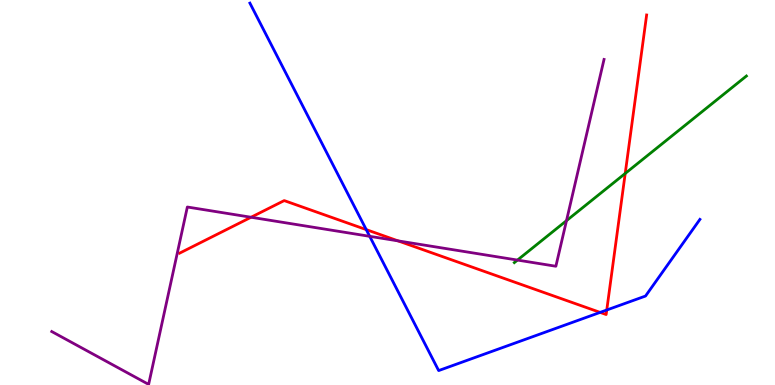[{'lines': ['blue', 'red'], 'intersections': [{'x': 4.73, 'y': 4.04}, {'x': 7.74, 'y': 1.89}, {'x': 7.83, 'y': 1.95}]}, {'lines': ['green', 'red'], 'intersections': [{'x': 8.07, 'y': 5.49}]}, {'lines': ['purple', 'red'], 'intersections': [{'x': 3.24, 'y': 4.36}, {'x': 5.14, 'y': 3.74}]}, {'lines': ['blue', 'green'], 'intersections': []}, {'lines': ['blue', 'purple'], 'intersections': [{'x': 4.77, 'y': 3.86}]}, {'lines': ['green', 'purple'], 'intersections': [{'x': 6.68, 'y': 3.24}, {'x': 7.31, 'y': 4.27}]}]